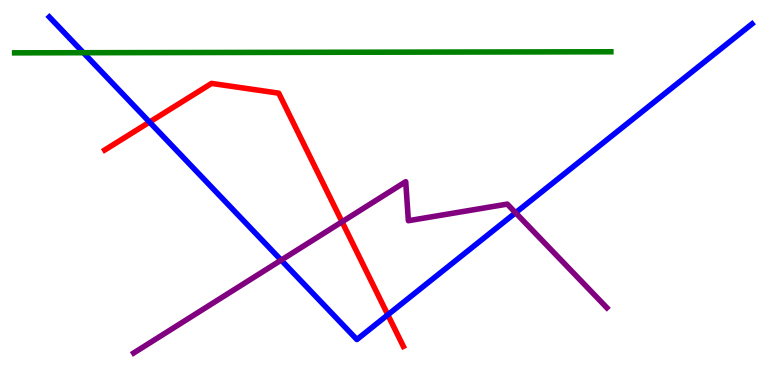[{'lines': ['blue', 'red'], 'intersections': [{'x': 1.93, 'y': 6.83}, {'x': 5.0, 'y': 1.82}]}, {'lines': ['green', 'red'], 'intersections': []}, {'lines': ['purple', 'red'], 'intersections': [{'x': 4.41, 'y': 4.24}]}, {'lines': ['blue', 'green'], 'intersections': [{'x': 1.08, 'y': 8.63}]}, {'lines': ['blue', 'purple'], 'intersections': [{'x': 3.63, 'y': 3.24}, {'x': 6.65, 'y': 4.47}]}, {'lines': ['green', 'purple'], 'intersections': []}]